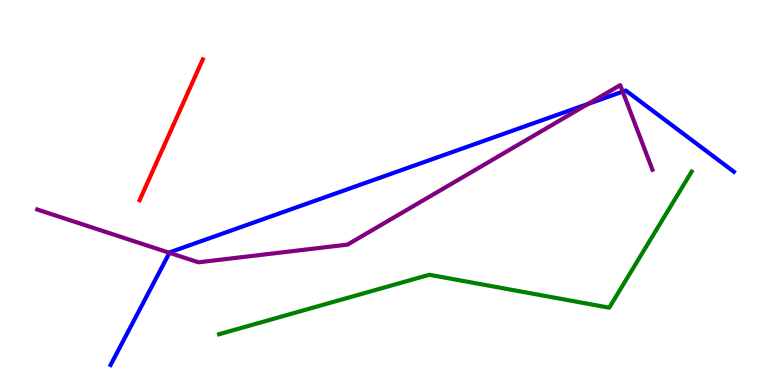[{'lines': ['blue', 'red'], 'intersections': []}, {'lines': ['green', 'red'], 'intersections': []}, {'lines': ['purple', 'red'], 'intersections': []}, {'lines': ['blue', 'green'], 'intersections': []}, {'lines': ['blue', 'purple'], 'intersections': [{'x': 2.19, 'y': 3.43}, {'x': 7.59, 'y': 7.3}, {'x': 8.03, 'y': 7.62}]}, {'lines': ['green', 'purple'], 'intersections': []}]